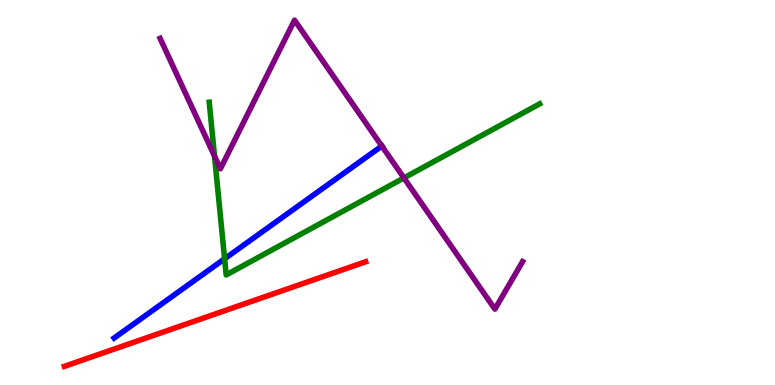[{'lines': ['blue', 'red'], 'intersections': []}, {'lines': ['green', 'red'], 'intersections': []}, {'lines': ['purple', 'red'], 'intersections': []}, {'lines': ['blue', 'green'], 'intersections': [{'x': 2.9, 'y': 3.28}]}, {'lines': ['blue', 'purple'], 'intersections': [{'x': 4.93, 'y': 6.21}]}, {'lines': ['green', 'purple'], 'intersections': [{'x': 2.77, 'y': 5.95}, {'x': 5.21, 'y': 5.38}]}]